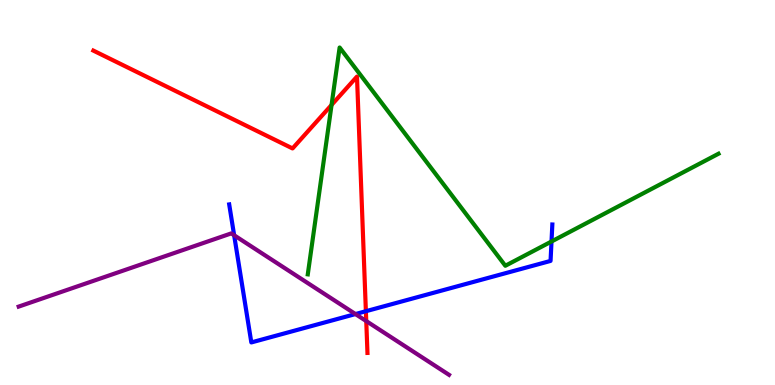[{'lines': ['blue', 'red'], 'intersections': [{'x': 4.72, 'y': 1.92}]}, {'lines': ['green', 'red'], 'intersections': [{'x': 4.28, 'y': 7.27}]}, {'lines': ['purple', 'red'], 'intersections': [{'x': 4.73, 'y': 1.66}]}, {'lines': ['blue', 'green'], 'intersections': [{'x': 7.12, 'y': 3.73}]}, {'lines': ['blue', 'purple'], 'intersections': [{'x': 3.02, 'y': 3.89}, {'x': 4.59, 'y': 1.84}]}, {'lines': ['green', 'purple'], 'intersections': []}]